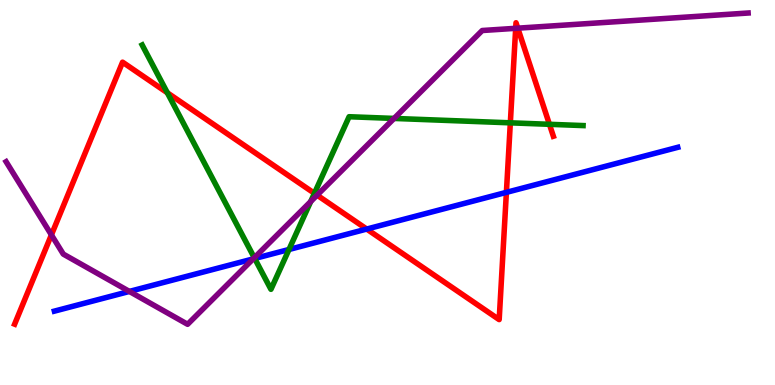[{'lines': ['blue', 'red'], 'intersections': [{'x': 4.73, 'y': 4.05}, {'x': 6.53, 'y': 5.0}]}, {'lines': ['green', 'red'], 'intersections': [{'x': 2.16, 'y': 7.59}, {'x': 4.06, 'y': 4.98}, {'x': 6.58, 'y': 6.81}, {'x': 7.09, 'y': 6.77}]}, {'lines': ['purple', 'red'], 'intersections': [{'x': 0.663, 'y': 3.9}, {'x': 4.09, 'y': 4.93}, {'x': 6.65, 'y': 9.26}, {'x': 6.68, 'y': 9.27}]}, {'lines': ['blue', 'green'], 'intersections': [{'x': 3.29, 'y': 3.29}, {'x': 3.73, 'y': 3.52}]}, {'lines': ['blue', 'purple'], 'intersections': [{'x': 1.67, 'y': 2.43}, {'x': 3.27, 'y': 3.28}]}, {'lines': ['green', 'purple'], 'intersections': [{'x': 3.28, 'y': 3.3}, {'x': 4.01, 'y': 4.77}, {'x': 5.08, 'y': 6.92}]}]